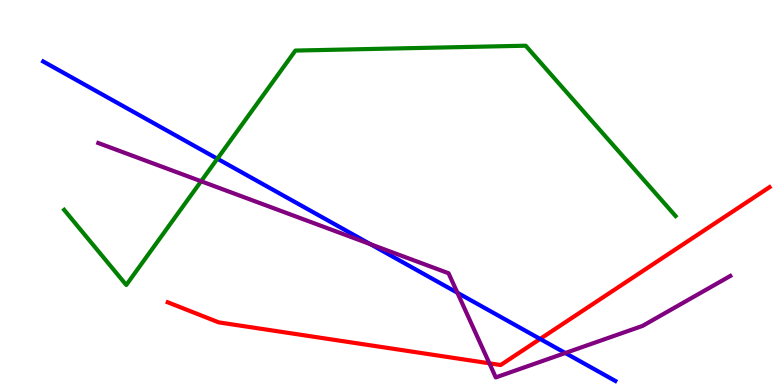[{'lines': ['blue', 'red'], 'intersections': [{'x': 6.97, 'y': 1.2}]}, {'lines': ['green', 'red'], 'intersections': []}, {'lines': ['purple', 'red'], 'intersections': [{'x': 6.31, 'y': 0.563}]}, {'lines': ['blue', 'green'], 'intersections': [{'x': 2.8, 'y': 5.88}]}, {'lines': ['blue', 'purple'], 'intersections': [{'x': 4.78, 'y': 3.66}, {'x': 5.9, 'y': 2.4}, {'x': 7.29, 'y': 0.831}]}, {'lines': ['green', 'purple'], 'intersections': [{'x': 2.6, 'y': 5.29}]}]